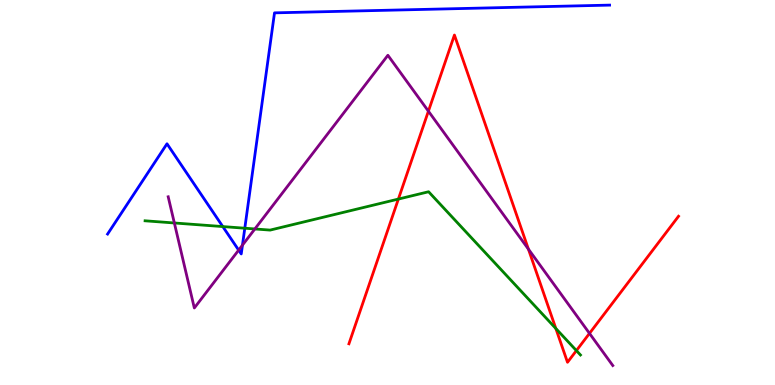[{'lines': ['blue', 'red'], 'intersections': []}, {'lines': ['green', 'red'], 'intersections': [{'x': 5.14, 'y': 4.83}, {'x': 7.17, 'y': 1.47}, {'x': 7.44, 'y': 0.894}]}, {'lines': ['purple', 'red'], 'intersections': [{'x': 5.53, 'y': 7.11}, {'x': 6.82, 'y': 3.53}, {'x': 7.61, 'y': 1.34}]}, {'lines': ['blue', 'green'], 'intersections': [{'x': 2.87, 'y': 4.11}, {'x': 3.16, 'y': 4.07}]}, {'lines': ['blue', 'purple'], 'intersections': [{'x': 3.08, 'y': 3.5}, {'x': 3.13, 'y': 3.63}]}, {'lines': ['green', 'purple'], 'intersections': [{'x': 2.25, 'y': 4.21}, {'x': 3.29, 'y': 4.05}]}]